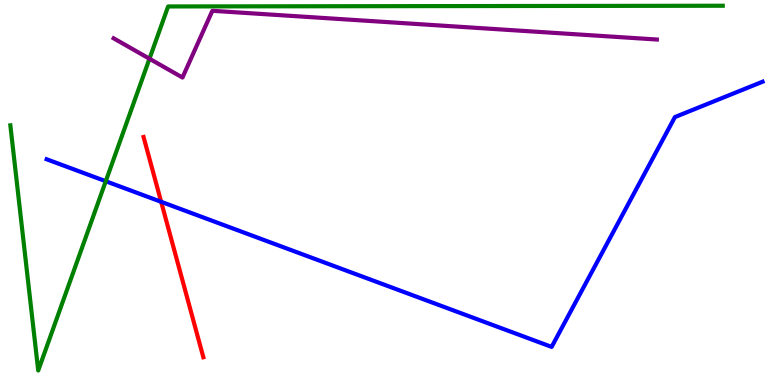[{'lines': ['blue', 'red'], 'intersections': [{'x': 2.08, 'y': 4.76}]}, {'lines': ['green', 'red'], 'intersections': []}, {'lines': ['purple', 'red'], 'intersections': []}, {'lines': ['blue', 'green'], 'intersections': [{'x': 1.36, 'y': 5.29}]}, {'lines': ['blue', 'purple'], 'intersections': []}, {'lines': ['green', 'purple'], 'intersections': [{'x': 1.93, 'y': 8.47}]}]